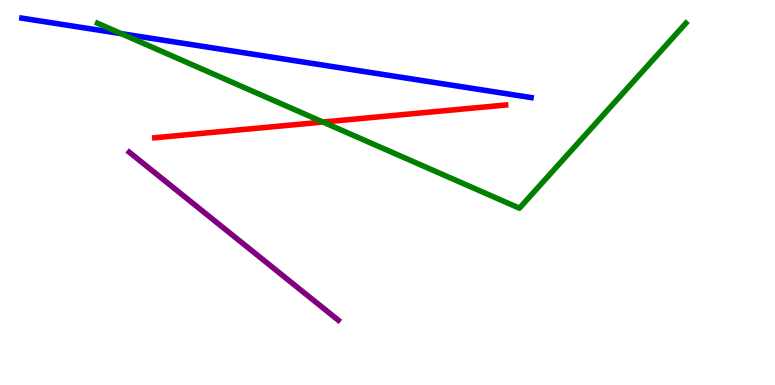[{'lines': ['blue', 'red'], 'intersections': []}, {'lines': ['green', 'red'], 'intersections': [{'x': 4.17, 'y': 6.83}]}, {'lines': ['purple', 'red'], 'intersections': []}, {'lines': ['blue', 'green'], 'intersections': [{'x': 1.56, 'y': 9.13}]}, {'lines': ['blue', 'purple'], 'intersections': []}, {'lines': ['green', 'purple'], 'intersections': []}]